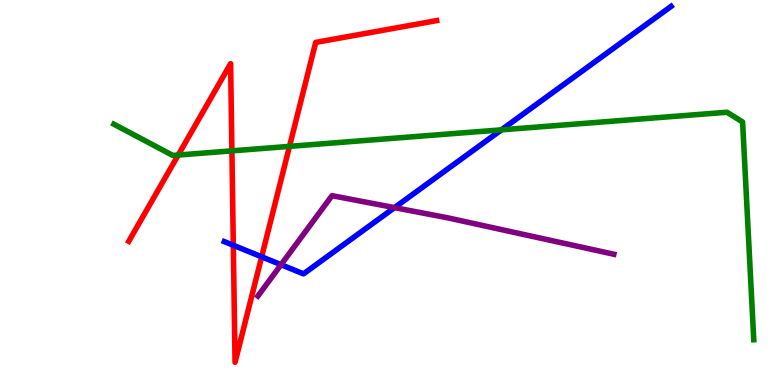[{'lines': ['blue', 'red'], 'intersections': [{'x': 3.01, 'y': 3.63}, {'x': 3.38, 'y': 3.33}]}, {'lines': ['green', 'red'], 'intersections': [{'x': 2.3, 'y': 5.97}, {'x': 2.99, 'y': 6.08}, {'x': 3.74, 'y': 6.2}]}, {'lines': ['purple', 'red'], 'intersections': []}, {'lines': ['blue', 'green'], 'intersections': [{'x': 6.47, 'y': 6.63}]}, {'lines': ['blue', 'purple'], 'intersections': [{'x': 3.63, 'y': 3.12}, {'x': 5.09, 'y': 4.61}]}, {'lines': ['green', 'purple'], 'intersections': []}]